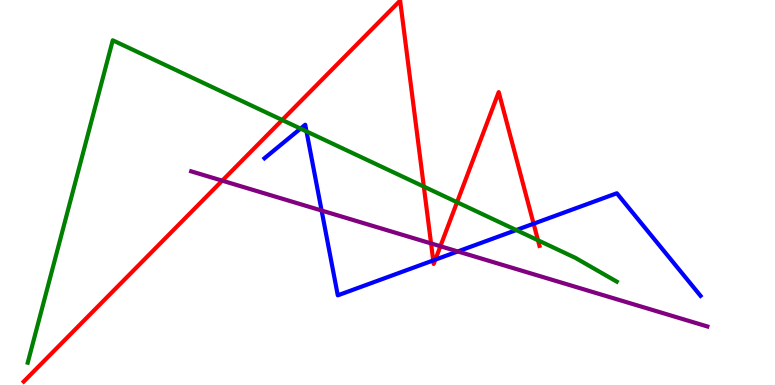[{'lines': ['blue', 'red'], 'intersections': [{'x': 5.59, 'y': 3.24}, {'x': 5.62, 'y': 3.26}, {'x': 6.89, 'y': 4.19}]}, {'lines': ['green', 'red'], 'intersections': [{'x': 3.64, 'y': 6.88}, {'x': 5.47, 'y': 5.15}, {'x': 5.9, 'y': 4.75}, {'x': 6.94, 'y': 3.76}]}, {'lines': ['purple', 'red'], 'intersections': [{'x': 2.87, 'y': 5.31}, {'x': 5.56, 'y': 3.68}, {'x': 5.68, 'y': 3.6}]}, {'lines': ['blue', 'green'], 'intersections': [{'x': 3.88, 'y': 6.66}, {'x': 3.95, 'y': 6.59}, {'x': 6.66, 'y': 4.02}]}, {'lines': ['blue', 'purple'], 'intersections': [{'x': 4.15, 'y': 4.53}, {'x': 5.91, 'y': 3.47}]}, {'lines': ['green', 'purple'], 'intersections': []}]